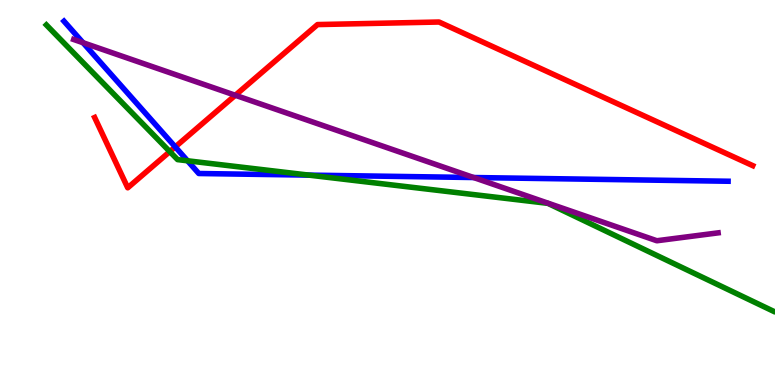[{'lines': ['blue', 'red'], 'intersections': [{'x': 2.26, 'y': 6.18}]}, {'lines': ['green', 'red'], 'intersections': [{'x': 2.19, 'y': 6.06}]}, {'lines': ['purple', 'red'], 'intersections': [{'x': 3.04, 'y': 7.53}]}, {'lines': ['blue', 'green'], 'intersections': [{'x': 2.42, 'y': 5.82}, {'x': 3.99, 'y': 5.45}]}, {'lines': ['blue', 'purple'], 'intersections': [{'x': 1.07, 'y': 8.89}, {'x': 6.11, 'y': 5.39}]}, {'lines': ['green', 'purple'], 'intersections': []}]